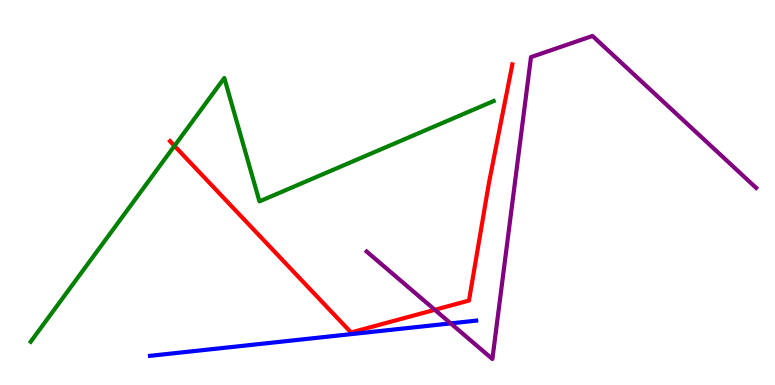[{'lines': ['blue', 'red'], 'intersections': []}, {'lines': ['green', 'red'], 'intersections': [{'x': 2.25, 'y': 6.21}]}, {'lines': ['purple', 'red'], 'intersections': [{'x': 5.61, 'y': 1.95}]}, {'lines': ['blue', 'green'], 'intersections': []}, {'lines': ['blue', 'purple'], 'intersections': [{'x': 5.82, 'y': 1.6}]}, {'lines': ['green', 'purple'], 'intersections': []}]